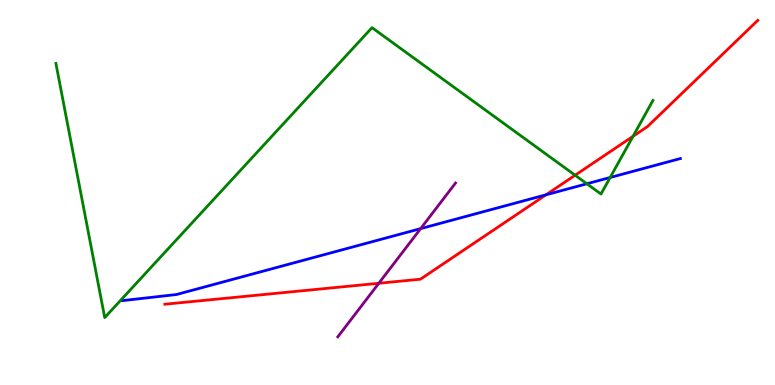[{'lines': ['blue', 'red'], 'intersections': [{'x': 7.04, 'y': 4.94}]}, {'lines': ['green', 'red'], 'intersections': [{'x': 7.42, 'y': 5.45}, {'x': 8.17, 'y': 6.46}]}, {'lines': ['purple', 'red'], 'intersections': [{'x': 4.89, 'y': 2.64}]}, {'lines': ['blue', 'green'], 'intersections': [{'x': 7.57, 'y': 5.23}, {'x': 7.87, 'y': 5.39}]}, {'lines': ['blue', 'purple'], 'intersections': [{'x': 5.43, 'y': 4.06}]}, {'lines': ['green', 'purple'], 'intersections': []}]